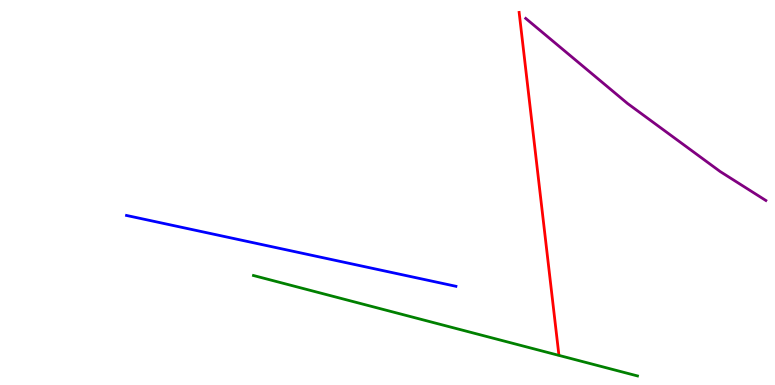[{'lines': ['blue', 'red'], 'intersections': []}, {'lines': ['green', 'red'], 'intersections': []}, {'lines': ['purple', 'red'], 'intersections': []}, {'lines': ['blue', 'green'], 'intersections': []}, {'lines': ['blue', 'purple'], 'intersections': []}, {'lines': ['green', 'purple'], 'intersections': []}]